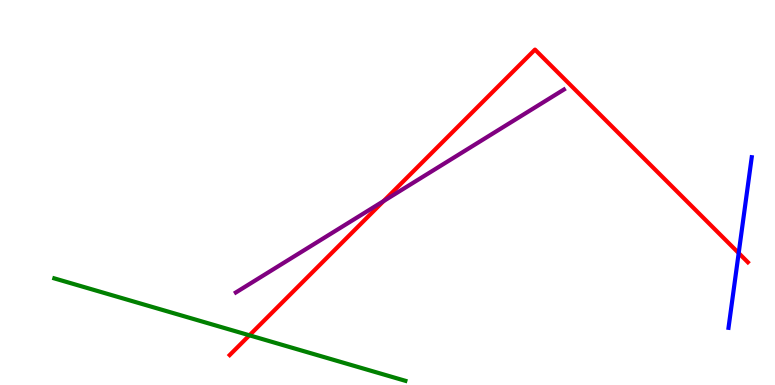[{'lines': ['blue', 'red'], 'intersections': [{'x': 9.53, 'y': 3.43}]}, {'lines': ['green', 'red'], 'intersections': [{'x': 3.22, 'y': 1.29}]}, {'lines': ['purple', 'red'], 'intersections': [{'x': 4.95, 'y': 4.78}]}, {'lines': ['blue', 'green'], 'intersections': []}, {'lines': ['blue', 'purple'], 'intersections': []}, {'lines': ['green', 'purple'], 'intersections': []}]